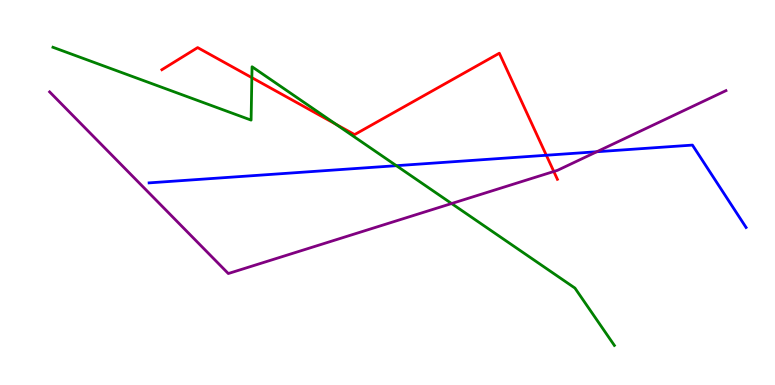[{'lines': ['blue', 'red'], 'intersections': [{'x': 7.05, 'y': 5.97}]}, {'lines': ['green', 'red'], 'intersections': [{'x': 3.25, 'y': 7.98}, {'x': 4.33, 'y': 6.77}]}, {'lines': ['purple', 'red'], 'intersections': [{'x': 7.15, 'y': 5.55}]}, {'lines': ['blue', 'green'], 'intersections': [{'x': 5.11, 'y': 5.7}]}, {'lines': ['blue', 'purple'], 'intersections': [{'x': 7.7, 'y': 6.06}]}, {'lines': ['green', 'purple'], 'intersections': [{'x': 5.83, 'y': 4.71}]}]